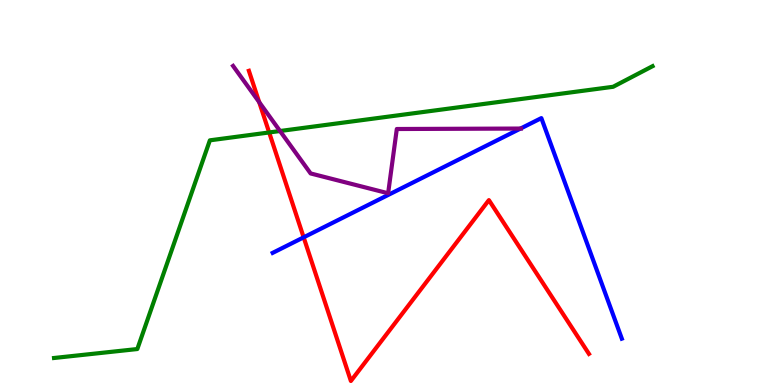[{'lines': ['blue', 'red'], 'intersections': [{'x': 3.92, 'y': 3.84}]}, {'lines': ['green', 'red'], 'intersections': [{'x': 3.47, 'y': 6.56}]}, {'lines': ['purple', 'red'], 'intersections': [{'x': 3.34, 'y': 7.35}]}, {'lines': ['blue', 'green'], 'intersections': []}, {'lines': ['blue', 'purple'], 'intersections': [{'x': 6.72, 'y': 6.66}]}, {'lines': ['green', 'purple'], 'intersections': [{'x': 3.61, 'y': 6.6}]}]